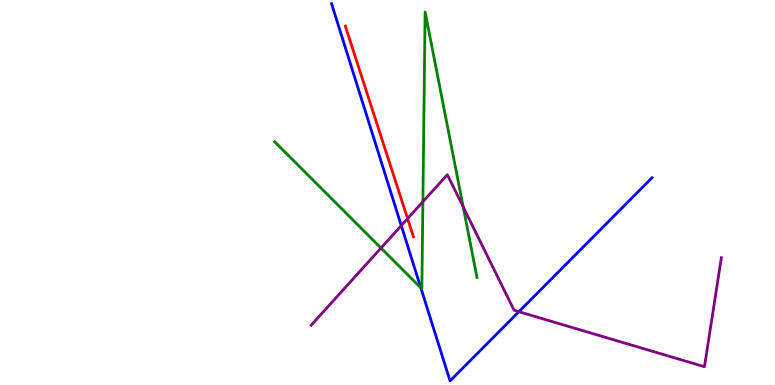[{'lines': ['blue', 'red'], 'intersections': []}, {'lines': ['green', 'red'], 'intersections': []}, {'lines': ['purple', 'red'], 'intersections': [{'x': 5.26, 'y': 4.32}]}, {'lines': ['blue', 'green'], 'intersections': [{'x': 5.43, 'y': 2.52}]}, {'lines': ['blue', 'purple'], 'intersections': [{'x': 5.18, 'y': 4.14}, {'x': 6.7, 'y': 1.9}]}, {'lines': ['green', 'purple'], 'intersections': [{'x': 4.92, 'y': 3.56}, {'x': 5.46, 'y': 4.76}, {'x': 5.98, 'y': 4.63}]}]